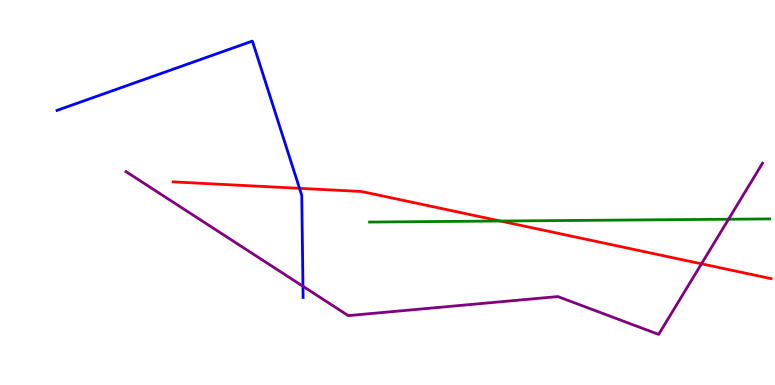[{'lines': ['blue', 'red'], 'intersections': [{'x': 3.86, 'y': 5.11}]}, {'lines': ['green', 'red'], 'intersections': [{'x': 6.46, 'y': 4.26}]}, {'lines': ['purple', 'red'], 'intersections': [{'x': 9.05, 'y': 3.15}]}, {'lines': ['blue', 'green'], 'intersections': []}, {'lines': ['blue', 'purple'], 'intersections': [{'x': 3.91, 'y': 2.56}]}, {'lines': ['green', 'purple'], 'intersections': [{'x': 9.4, 'y': 4.31}]}]